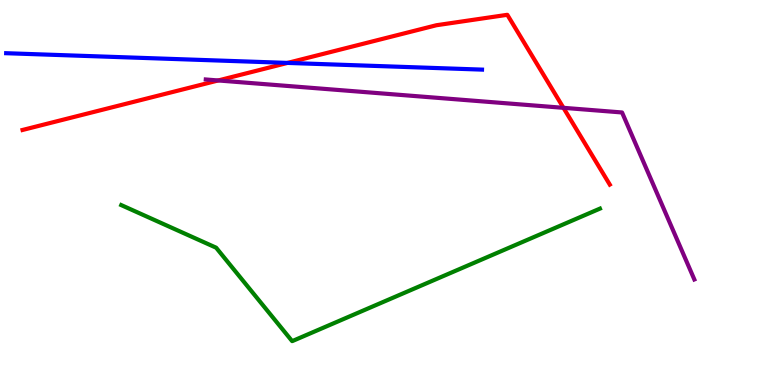[{'lines': ['blue', 'red'], 'intersections': [{'x': 3.71, 'y': 8.37}]}, {'lines': ['green', 'red'], 'intersections': []}, {'lines': ['purple', 'red'], 'intersections': [{'x': 2.82, 'y': 7.91}, {'x': 7.27, 'y': 7.2}]}, {'lines': ['blue', 'green'], 'intersections': []}, {'lines': ['blue', 'purple'], 'intersections': []}, {'lines': ['green', 'purple'], 'intersections': []}]